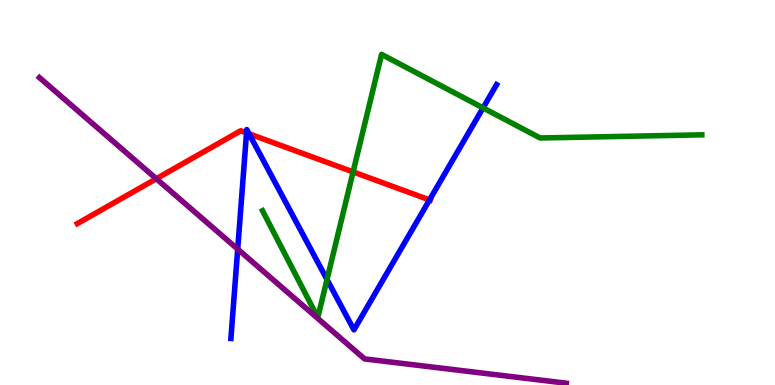[{'lines': ['blue', 'red'], 'intersections': [{'x': 3.18, 'y': 6.55}, {'x': 3.21, 'y': 6.52}, {'x': 5.54, 'y': 4.81}]}, {'lines': ['green', 'red'], 'intersections': [{'x': 4.56, 'y': 5.53}]}, {'lines': ['purple', 'red'], 'intersections': [{'x': 2.02, 'y': 5.36}]}, {'lines': ['blue', 'green'], 'intersections': [{'x': 4.22, 'y': 2.74}, {'x': 6.23, 'y': 7.2}]}, {'lines': ['blue', 'purple'], 'intersections': [{'x': 3.07, 'y': 3.53}]}, {'lines': ['green', 'purple'], 'intersections': []}]